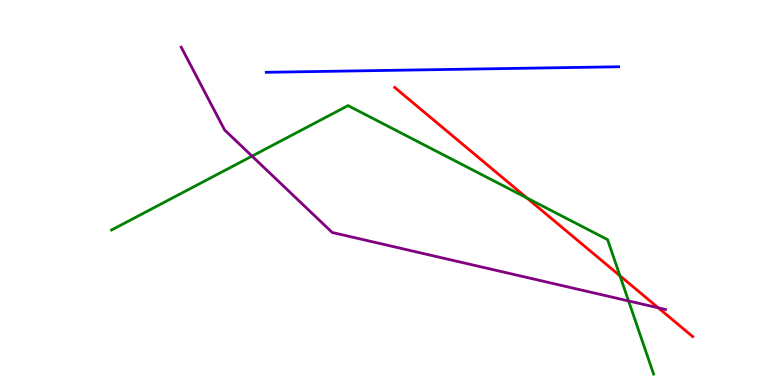[{'lines': ['blue', 'red'], 'intersections': []}, {'lines': ['green', 'red'], 'intersections': [{'x': 6.8, 'y': 4.86}, {'x': 8.0, 'y': 2.84}]}, {'lines': ['purple', 'red'], 'intersections': [{'x': 8.49, 'y': 2.0}]}, {'lines': ['blue', 'green'], 'intersections': []}, {'lines': ['blue', 'purple'], 'intersections': []}, {'lines': ['green', 'purple'], 'intersections': [{'x': 3.25, 'y': 5.95}, {'x': 8.11, 'y': 2.18}]}]